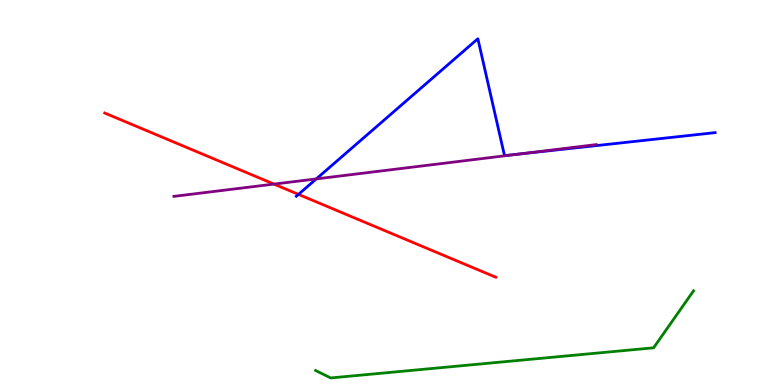[{'lines': ['blue', 'red'], 'intersections': [{'x': 3.85, 'y': 4.95}]}, {'lines': ['green', 'red'], 'intersections': []}, {'lines': ['purple', 'red'], 'intersections': [{'x': 3.54, 'y': 5.22}]}, {'lines': ['blue', 'green'], 'intersections': []}, {'lines': ['blue', 'purple'], 'intersections': [{'x': 4.08, 'y': 5.35}, {'x': 6.71, 'y': 6.0}]}, {'lines': ['green', 'purple'], 'intersections': []}]